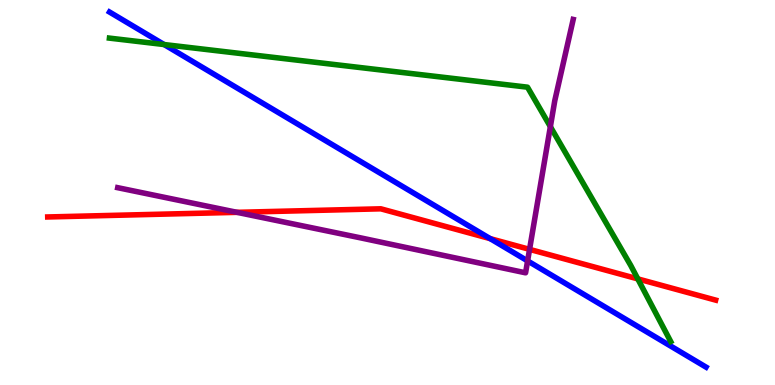[{'lines': ['blue', 'red'], 'intersections': [{'x': 6.32, 'y': 3.8}]}, {'lines': ['green', 'red'], 'intersections': [{'x': 8.23, 'y': 2.76}]}, {'lines': ['purple', 'red'], 'intersections': [{'x': 3.06, 'y': 4.48}, {'x': 6.83, 'y': 3.52}]}, {'lines': ['blue', 'green'], 'intersections': [{'x': 2.12, 'y': 8.84}]}, {'lines': ['blue', 'purple'], 'intersections': [{'x': 6.81, 'y': 3.22}]}, {'lines': ['green', 'purple'], 'intersections': [{'x': 7.1, 'y': 6.71}]}]